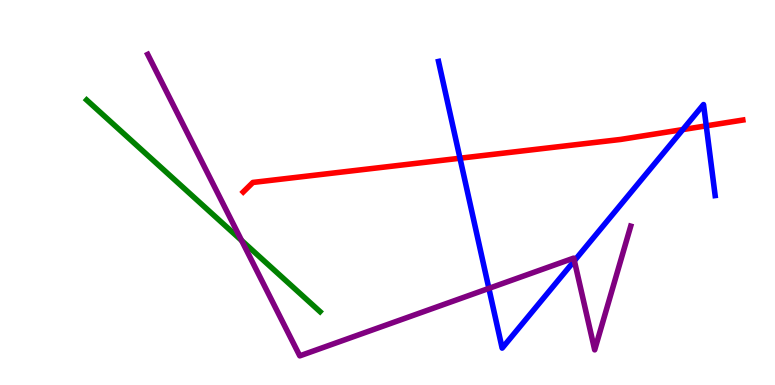[{'lines': ['blue', 'red'], 'intersections': [{'x': 5.94, 'y': 5.89}, {'x': 8.81, 'y': 6.63}, {'x': 9.11, 'y': 6.73}]}, {'lines': ['green', 'red'], 'intersections': []}, {'lines': ['purple', 'red'], 'intersections': []}, {'lines': ['blue', 'green'], 'intersections': []}, {'lines': ['blue', 'purple'], 'intersections': [{'x': 6.31, 'y': 2.51}, {'x': 7.41, 'y': 3.23}]}, {'lines': ['green', 'purple'], 'intersections': [{'x': 3.12, 'y': 3.75}]}]